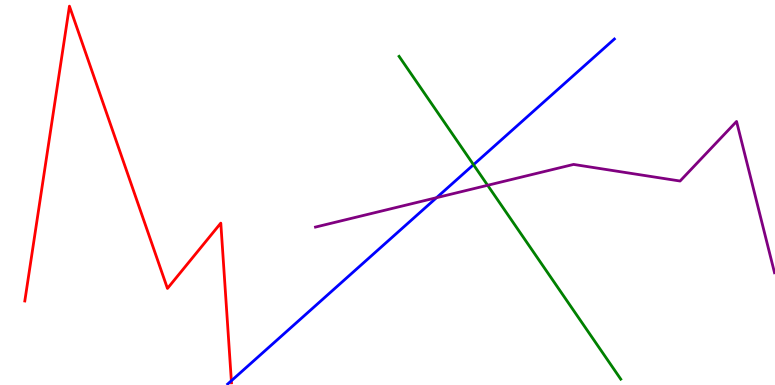[{'lines': ['blue', 'red'], 'intersections': [{'x': 2.99, 'y': 0.11}]}, {'lines': ['green', 'red'], 'intersections': []}, {'lines': ['purple', 'red'], 'intersections': []}, {'lines': ['blue', 'green'], 'intersections': [{'x': 6.11, 'y': 5.72}]}, {'lines': ['blue', 'purple'], 'intersections': [{'x': 5.63, 'y': 4.87}]}, {'lines': ['green', 'purple'], 'intersections': [{'x': 6.29, 'y': 5.19}]}]